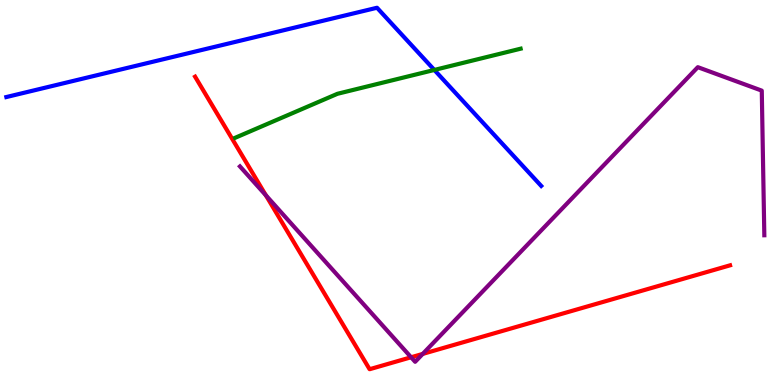[{'lines': ['blue', 'red'], 'intersections': []}, {'lines': ['green', 'red'], 'intersections': []}, {'lines': ['purple', 'red'], 'intersections': [{'x': 3.43, 'y': 4.93}, {'x': 5.3, 'y': 0.72}, {'x': 5.45, 'y': 0.807}]}, {'lines': ['blue', 'green'], 'intersections': [{'x': 5.6, 'y': 8.18}]}, {'lines': ['blue', 'purple'], 'intersections': []}, {'lines': ['green', 'purple'], 'intersections': []}]